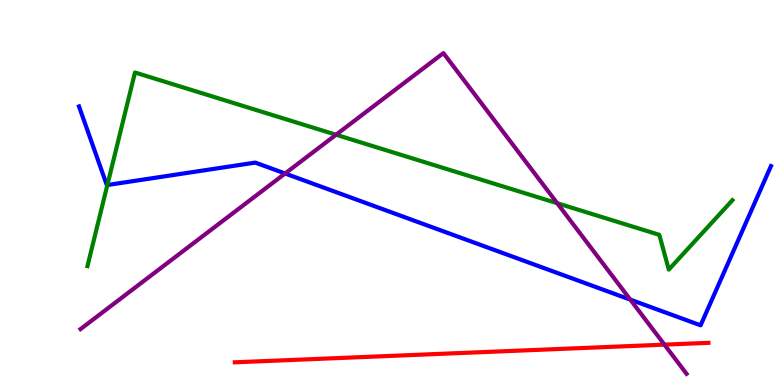[{'lines': ['blue', 'red'], 'intersections': []}, {'lines': ['green', 'red'], 'intersections': []}, {'lines': ['purple', 'red'], 'intersections': [{'x': 8.57, 'y': 1.05}]}, {'lines': ['blue', 'green'], 'intersections': [{'x': 1.39, 'y': 5.19}]}, {'lines': ['blue', 'purple'], 'intersections': [{'x': 3.68, 'y': 5.49}, {'x': 8.13, 'y': 2.22}]}, {'lines': ['green', 'purple'], 'intersections': [{'x': 4.34, 'y': 6.5}, {'x': 7.19, 'y': 4.72}]}]